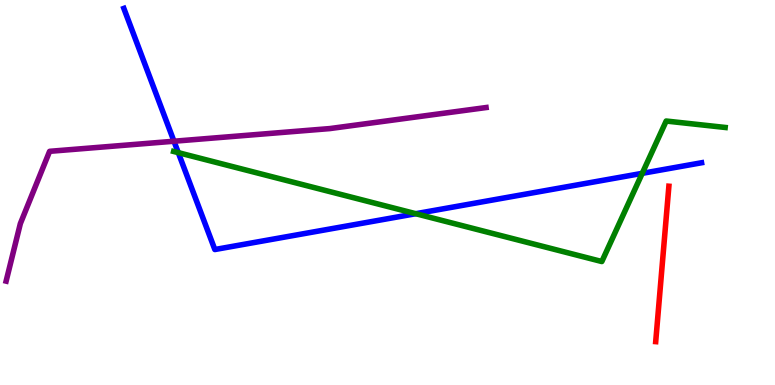[{'lines': ['blue', 'red'], 'intersections': []}, {'lines': ['green', 'red'], 'intersections': []}, {'lines': ['purple', 'red'], 'intersections': []}, {'lines': ['blue', 'green'], 'intersections': [{'x': 2.3, 'y': 6.04}, {'x': 5.36, 'y': 4.45}, {'x': 8.29, 'y': 5.5}]}, {'lines': ['blue', 'purple'], 'intersections': [{'x': 2.24, 'y': 6.33}]}, {'lines': ['green', 'purple'], 'intersections': []}]